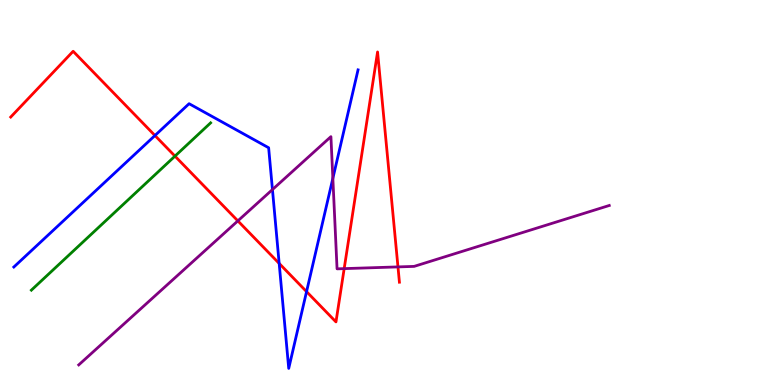[{'lines': ['blue', 'red'], 'intersections': [{'x': 2.0, 'y': 6.48}, {'x': 3.6, 'y': 3.16}, {'x': 3.96, 'y': 2.43}]}, {'lines': ['green', 'red'], 'intersections': [{'x': 2.26, 'y': 5.94}]}, {'lines': ['purple', 'red'], 'intersections': [{'x': 3.07, 'y': 4.26}, {'x': 4.44, 'y': 3.02}, {'x': 5.14, 'y': 3.07}]}, {'lines': ['blue', 'green'], 'intersections': []}, {'lines': ['blue', 'purple'], 'intersections': [{'x': 3.52, 'y': 5.08}, {'x': 4.29, 'y': 5.37}]}, {'lines': ['green', 'purple'], 'intersections': []}]